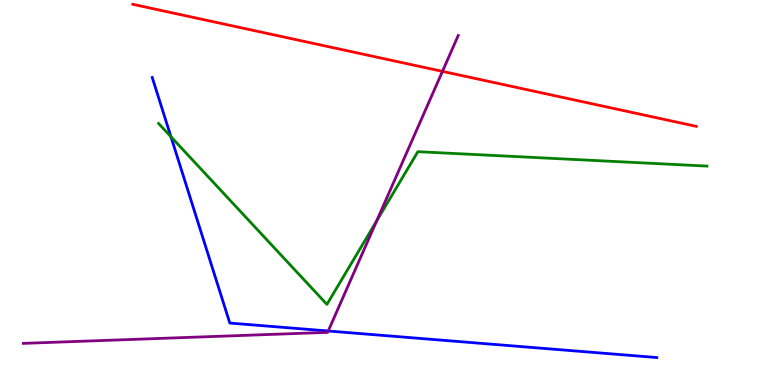[{'lines': ['blue', 'red'], 'intersections': []}, {'lines': ['green', 'red'], 'intersections': []}, {'lines': ['purple', 'red'], 'intersections': [{'x': 5.71, 'y': 8.15}]}, {'lines': ['blue', 'green'], 'intersections': [{'x': 2.21, 'y': 6.45}]}, {'lines': ['blue', 'purple'], 'intersections': [{'x': 4.24, 'y': 1.4}]}, {'lines': ['green', 'purple'], 'intersections': [{'x': 4.86, 'y': 4.26}]}]